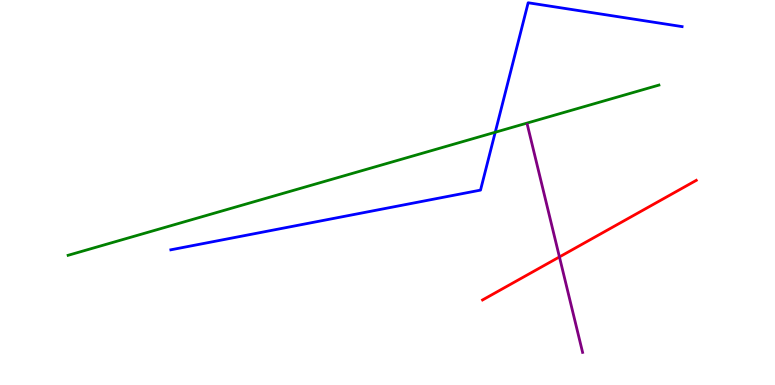[{'lines': ['blue', 'red'], 'intersections': []}, {'lines': ['green', 'red'], 'intersections': []}, {'lines': ['purple', 'red'], 'intersections': [{'x': 7.22, 'y': 3.33}]}, {'lines': ['blue', 'green'], 'intersections': [{'x': 6.39, 'y': 6.56}]}, {'lines': ['blue', 'purple'], 'intersections': []}, {'lines': ['green', 'purple'], 'intersections': []}]